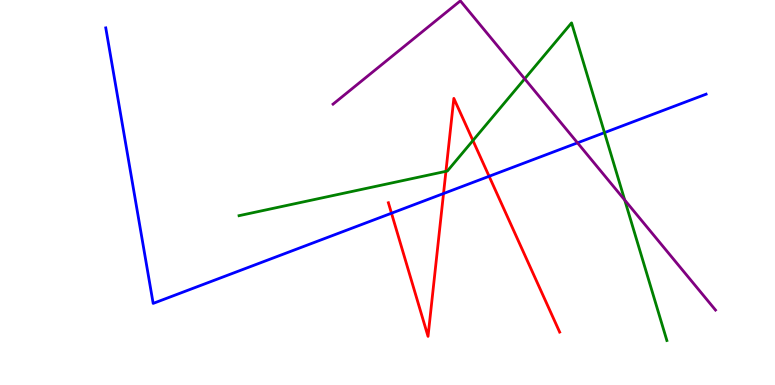[{'lines': ['blue', 'red'], 'intersections': [{'x': 5.05, 'y': 4.46}, {'x': 5.72, 'y': 4.97}, {'x': 6.31, 'y': 5.42}]}, {'lines': ['green', 'red'], 'intersections': [{'x': 5.75, 'y': 5.55}, {'x': 6.1, 'y': 6.35}]}, {'lines': ['purple', 'red'], 'intersections': []}, {'lines': ['blue', 'green'], 'intersections': [{'x': 7.8, 'y': 6.56}]}, {'lines': ['blue', 'purple'], 'intersections': [{'x': 7.45, 'y': 6.29}]}, {'lines': ['green', 'purple'], 'intersections': [{'x': 6.77, 'y': 7.95}, {'x': 8.06, 'y': 4.8}]}]